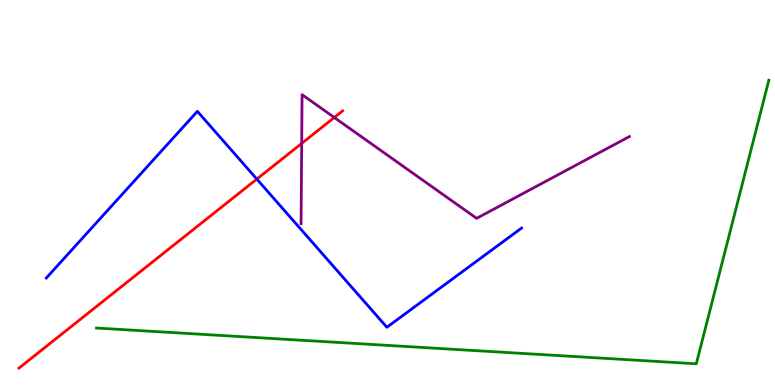[{'lines': ['blue', 'red'], 'intersections': [{'x': 3.31, 'y': 5.35}]}, {'lines': ['green', 'red'], 'intersections': []}, {'lines': ['purple', 'red'], 'intersections': [{'x': 3.89, 'y': 6.28}, {'x': 4.31, 'y': 6.95}]}, {'lines': ['blue', 'green'], 'intersections': []}, {'lines': ['blue', 'purple'], 'intersections': []}, {'lines': ['green', 'purple'], 'intersections': []}]